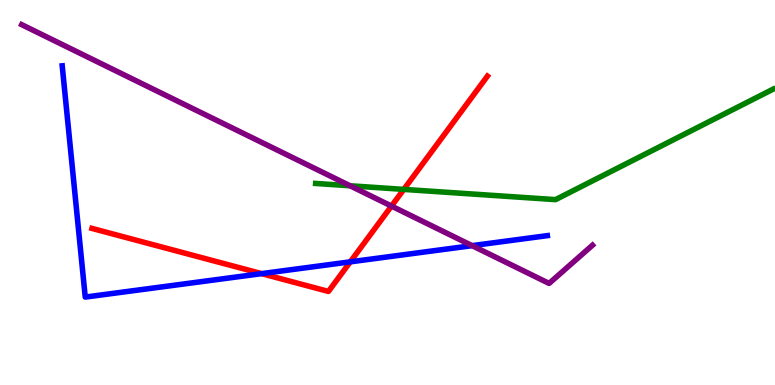[{'lines': ['blue', 'red'], 'intersections': [{'x': 3.38, 'y': 2.89}, {'x': 4.52, 'y': 3.2}]}, {'lines': ['green', 'red'], 'intersections': [{'x': 5.21, 'y': 5.08}]}, {'lines': ['purple', 'red'], 'intersections': [{'x': 5.05, 'y': 4.65}]}, {'lines': ['blue', 'green'], 'intersections': []}, {'lines': ['blue', 'purple'], 'intersections': [{'x': 6.09, 'y': 3.62}]}, {'lines': ['green', 'purple'], 'intersections': [{'x': 4.52, 'y': 5.17}]}]